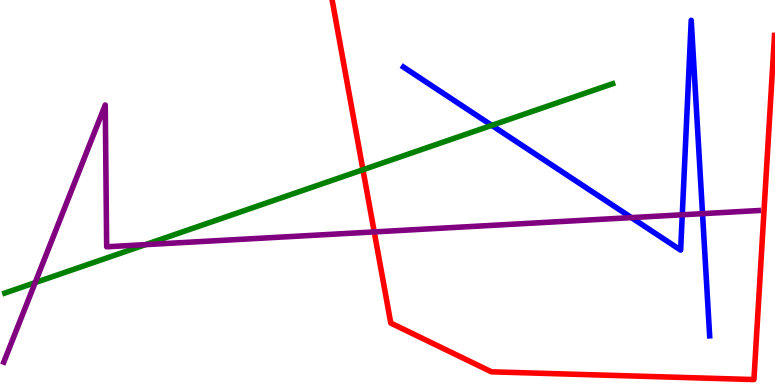[{'lines': ['blue', 'red'], 'intersections': []}, {'lines': ['green', 'red'], 'intersections': [{'x': 4.68, 'y': 5.59}]}, {'lines': ['purple', 'red'], 'intersections': [{'x': 4.83, 'y': 3.98}]}, {'lines': ['blue', 'green'], 'intersections': [{'x': 6.35, 'y': 6.74}]}, {'lines': ['blue', 'purple'], 'intersections': [{'x': 8.15, 'y': 4.35}, {'x': 8.8, 'y': 4.42}, {'x': 9.06, 'y': 4.45}]}, {'lines': ['green', 'purple'], 'intersections': [{'x': 0.454, 'y': 2.66}, {'x': 1.88, 'y': 3.65}]}]